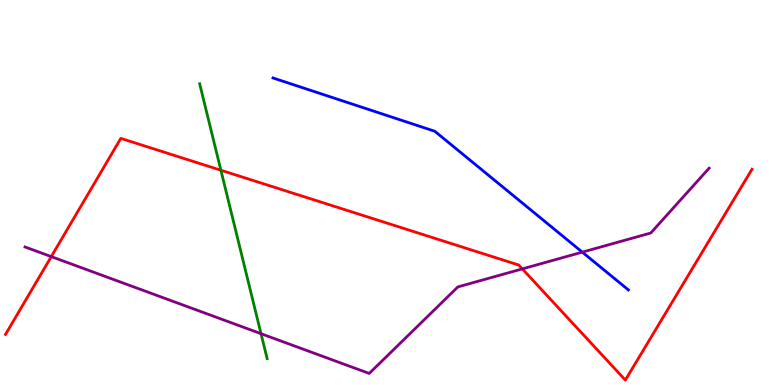[{'lines': ['blue', 'red'], 'intersections': []}, {'lines': ['green', 'red'], 'intersections': [{'x': 2.85, 'y': 5.58}]}, {'lines': ['purple', 'red'], 'intersections': [{'x': 0.662, 'y': 3.33}, {'x': 6.74, 'y': 3.02}]}, {'lines': ['blue', 'green'], 'intersections': []}, {'lines': ['blue', 'purple'], 'intersections': [{'x': 7.51, 'y': 3.45}]}, {'lines': ['green', 'purple'], 'intersections': [{'x': 3.37, 'y': 1.33}]}]